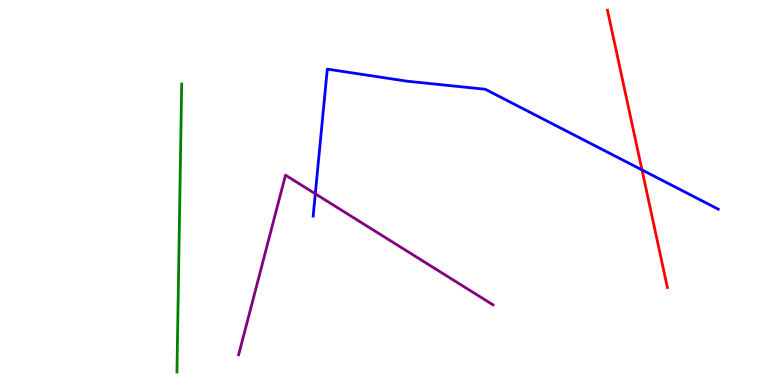[{'lines': ['blue', 'red'], 'intersections': [{'x': 8.28, 'y': 5.59}]}, {'lines': ['green', 'red'], 'intersections': []}, {'lines': ['purple', 'red'], 'intersections': []}, {'lines': ['blue', 'green'], 'intersections': []}, {'lines': ['blue', 'purple'], 'intersections': [{'x': 4.07, 'y': 4.97}]}, {'lines': ['green', 'purple'], 'intersections': []}]